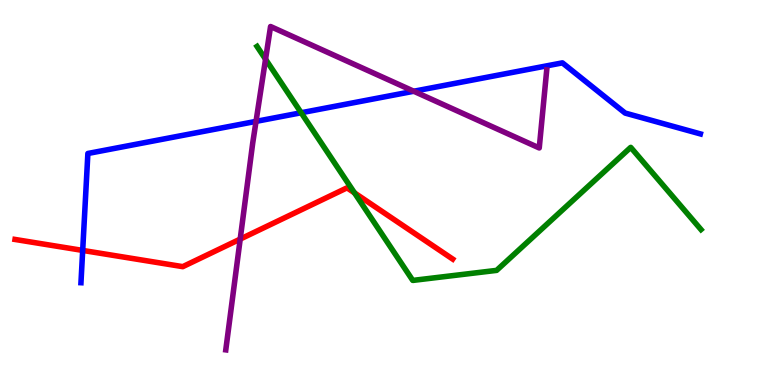[{'lines': ['blue', 'red'], 'intersections': [{'x': 1.07, 'y': 3.5}]}, {'lines': ['green', 'red'], 'intersections': [{'x': 4.57, 'y': 4.99}]}, {'lines': ['purple', 'red'], 'intersections': [{'x': 3.1, 'y': 3.79}]}, {'lines': ['blue', 'green'], 'intersections': [{'x': 3.89, 'y': 7.07}]}, {'lines': ['blue', 'purple'], 'intersections': [{'x': 3.3, 'y': 6.85}, {'x': 5.34, 'y': 7.63}]}, {'lines': ['green', 'purple'], 'intersections': [{'x': 3.43, 'y': 8.46}]}]